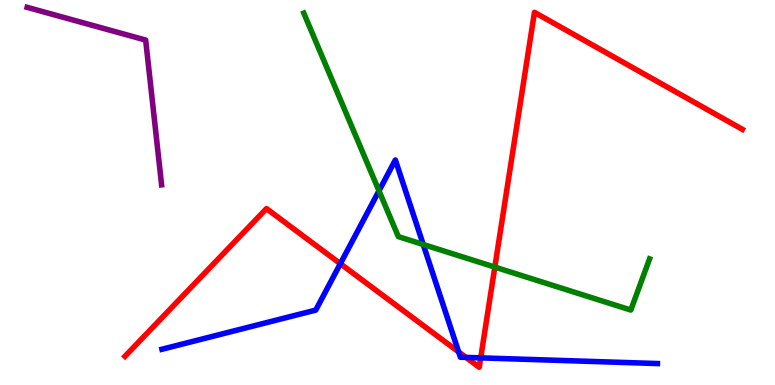[{'lines': ['blue', 'red'], 'intersections': [{'x': 4.39, 'y': 3.15}, {'x': 5.92, 'y': 0.859}, {'x': 6.01, 'y': 0.717}, {'x': 6.2, 'y': 0.705}]}, {'lines': ['green', 'red'], 'intersections': [{'x': 6.38, 'y': 3.06}]}, {'lines': ['purple', 'red'], 'intersections': []}, {'lines': ['blue', 'green'], 'intersections': [{'x': 4.89, 'y': 5.04}, {'x': 5.46, 'y': 3.65}]}, {'lines': ['blue', 'purple'], 'intersections': []}, {'lines': ['green', 'purple'], 'intersections': []}]